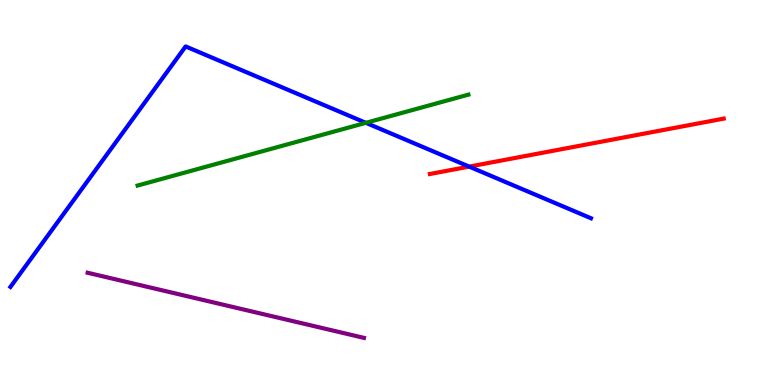[{'lines': ['blue', 'red'], 'intersections': [{'x': 6.05, 'y': 5.67}]}, {'lines': ['green', 'red'], 'intersections': []}, {'lines': ['purple', 'red'], 'intersections': []}, {'lines': ['blue', 'green'], 'intersections': [{'x': 4.72, 'y': 6.81}]}, {'lines': ['blue', 'purple'], 'intersections': []}, {'lines': ['green', 'purple'], 'intersections': []}]